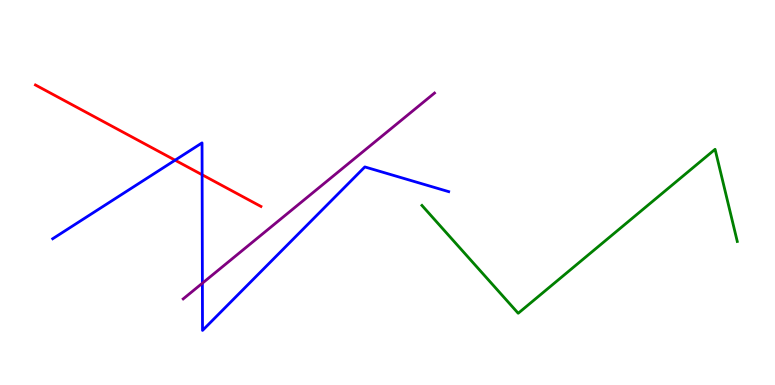[{'lines': ['blue', 'red'], 'intersections': [{'x': 2.26, 'y': 5.84}, {'x': 2.61, 'y': 5.46}]}, {'lines': ['green', 'red'], 'intersections': []}, {'lines': ['purple', 'red'], 'intersections': []}, {'lines': ['blue', 'green'], 'intersections': []}, {'lines': ['blue', 'purple'], 'intersections': [{'x': 2.61, 'y': 2.64}]}, {'lines': ['green', 'purple'], 'intersections': []}]